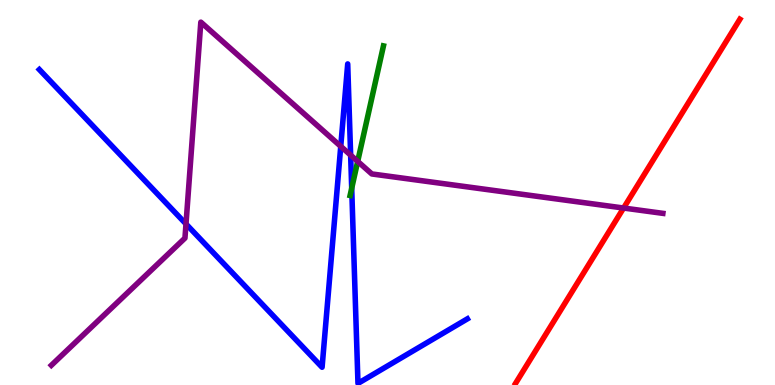[{'lines': ['blue', 'red'], 'intersections': []}, {'lines': ['green', 'red'], 'intersections': []}, {'lines': ['purple', 'red'], 'intersections': [{'x': 8.05, 'y': 4.6}]}, {'lines': ['blue', 'green'], 'intersections': [{'x': 4.54, 'y': 5.11}]}, {'lines': ['blue', 'purple'], 'intersections': [{'x': 2.4, 'y': 4.18}, {'x': 4.4, 'y': 6.2}, {'x': 4.52, 'y': 5.97}]}, {'lines': ['green', 'purple'], 'intersections': [{'x': 4.62, 'y': 5.81}]}]